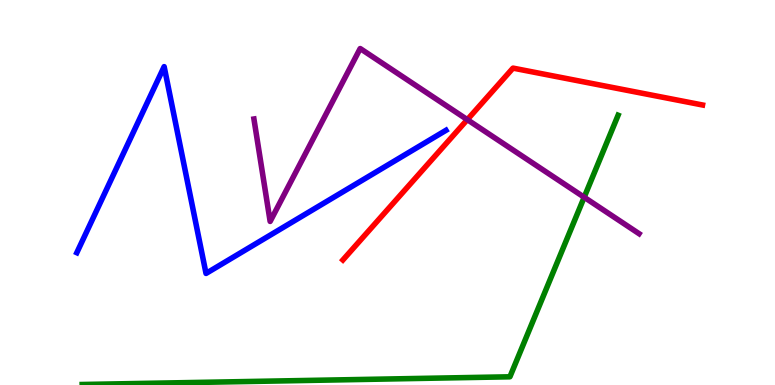[{'lines': ['blue', 'red'], 'intersections': []}, {'lines': ['green', 'red'], 'intersections': []}, {'lines': ['purple', 'red'], 'intersections': [{'x': 6.03, 'y': 6.89}]}, {'lines': ['blue', 'green'], 'intersections': []}, {'lines': ['blue', 'purple'], 'intersections': []}, {'lines': ['green', 'purple'], 'intersections': [{'x': 7.54, 'y': 4.88}]}]